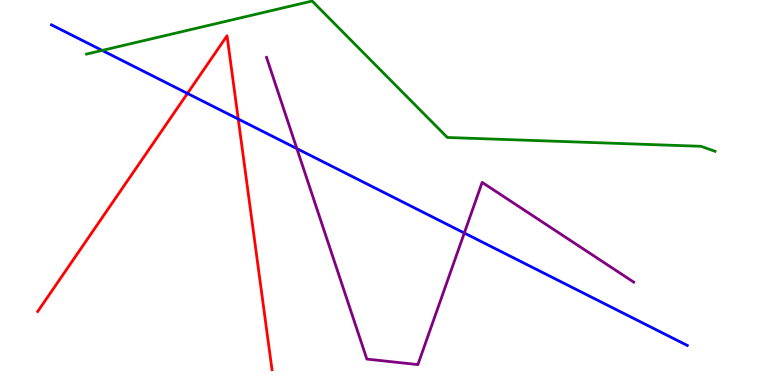[{'lines': ['blue', 'red'], 'intersections': [{'x': 2.42, 'y': 7.57}, {'x': 3.07, 'y': 6.91}]}, {'lines': ['green', 'red'], 'intersections': []}, {'lines': ['purple', 'red'], 'intersections': []}, {'lines': ['blue', 'green'], 'intersections': [{'x': 1.32, 'y': 8.69}]}, {'lines': ['blue', 'purple'], 'intersections': [{'x': 3.83, 'y': 6.14}, {'x': 5.99, 'y': 3.95}]}, {'lines': ['green', 'purple'], 'intersections': []}]